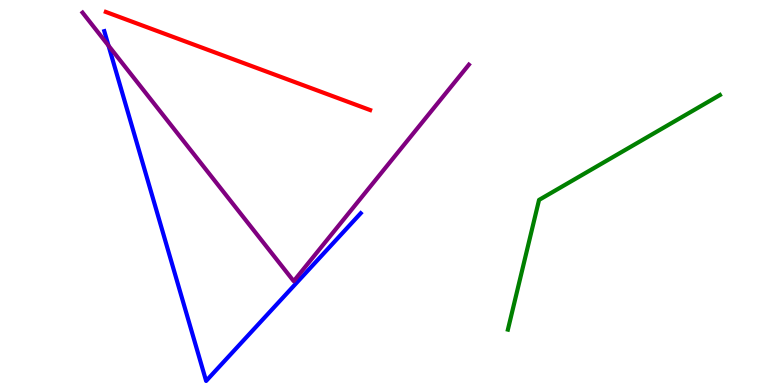[{'lines': ['blue', 'red'], 'intersections': []}, {'lines': ['green', 'red'], 'intersections': []}, {'lines': ['purple', 'red'], 'intersections': []}, {'lines': ['blue', 'green'], 'intersections': []}, {'lines': ['blue', 'purple'], 'intersections': [{'x': 1.4, 'y': 8.81}]}, {'lines': ['green', 'purple'], 'intersections': []}]